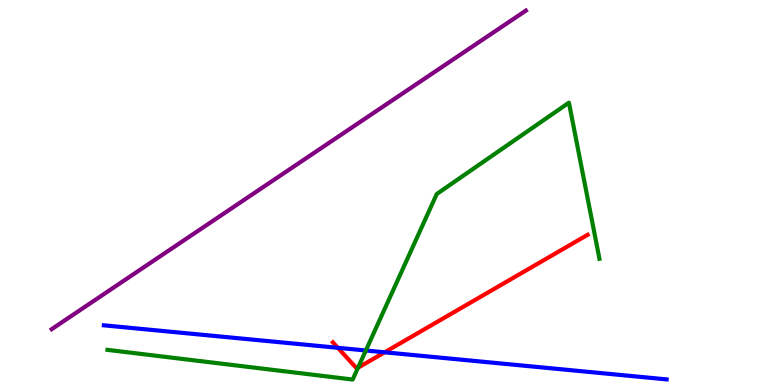[{'lines': ['blue', 'red'], 'intersections': [{'x': 4.36, 'y': 0.966}, {'x': 4.96, 'y': 0.849}]}, {'lines': ['green', 'red'], 'intersections': [{'x': 4.62, 'y': 0.449}]}, {'lines': ['purple', 'red'], 'intersections': []}, {'lines': ['blue', 'green'], 'intersections': [{'x': 4.72, 'y': 0.896}]}, {'lines': ['blue', 'purple'], 'intersections': []}, {'lines': ['green', 'purple'], 'intersections': []}]